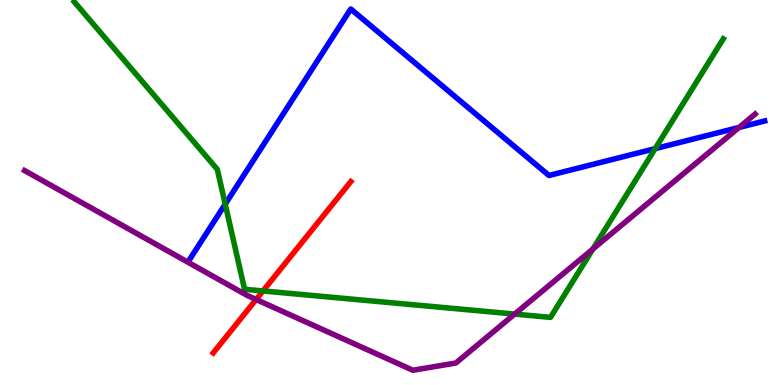[{'lines': ['blue', 'red'], 'intersections': []}, {'lines': ['green', 'red'], 'intersections': [{'x': 3.39, 'y': 2.44}]}, {'lines': ['purple', 'red'], 'intersections': [{'x': 3.3, 'y': 2.22}]}, {'lines': ['blue', 'green'], 'intersections': [{'x': 2.91, 'y': 4.7}, {'x': 8.45, 'y': 6.14}]}, {'lines': ['blue', 'purple'], 'intersections': [{'x': 9.54, 'y': 6.69}]}, {'lines': ['green', 'purple'], 'intersections': [{'x': 6.64, 'y': 1.84}, {'x': 7.65, 'y': 3.53}]}]